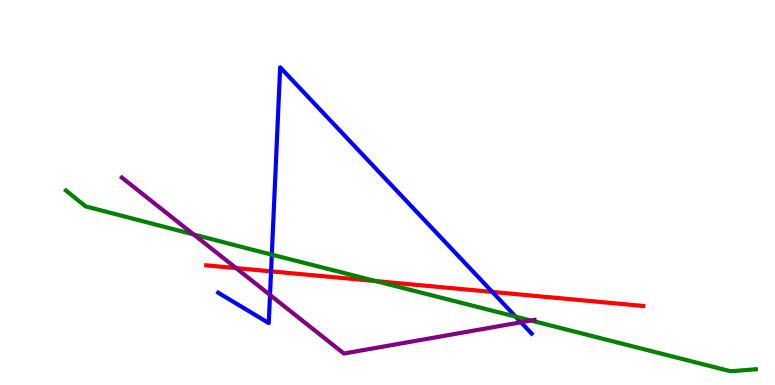[{'lines': ['blue', 'red'], 'intersections': [{'x': 3.5, 'y': 2.95}, {'x': 6.35, 'y': 2.42}]}, {'lines': ['green', 'red'], 'intersections': [{'x': 4.85, 'y': 2.7}]}, {'lines': ['purple', 'red'], 'intersections': [{'x': 3.05, 'y': 3.04}]}, {'lines': ['blue', 'green'], 'intersections': [{'x': 3.51, 'y': 3.39}, {'x': 6.65, 'y': 1.78}]}, {'lines': ['blue', 'purple'], 'intersections': [{'x': 3.48, 'y': 2.34}, {'x': 6.72, 'y': 1.63}]}, {'lines': ['green', 'purple'], 'intersections': [{'x': 2.5, 'y': 3.91}, {'x': 6.85, 'y': 1.67}]}]